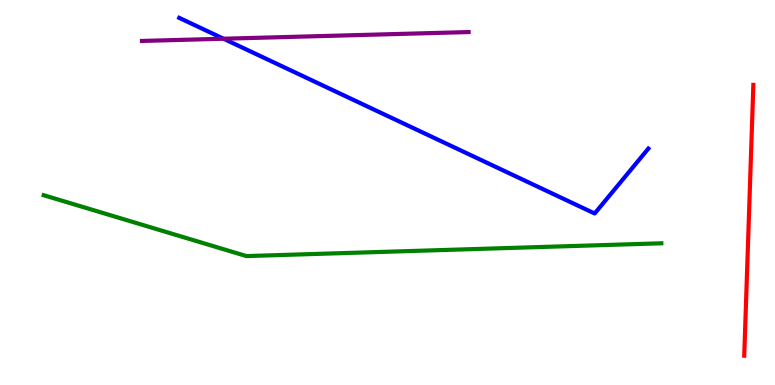[{'lines': ['blue', 'red'], 'intersections': []}, {'lines': ['green', 'red'], 'intersections': []}, {'lines': ['purple', 'red'], 'intersections': []}, {'lines': ['blue', 'green'], 'intersections': []}, {'lines': ['blue', 'purple'], 'intersections': [{'x': 2.88, 'y': 8.99}]}, {'lines': ['green', 'purple'], 'intersections': []}]